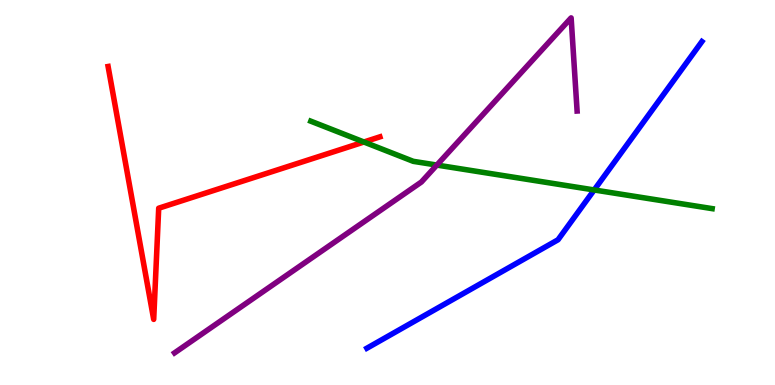[{'lines': ['blue', 'red'], 'intersections': []}, {'lines': ['green', 'red'], 'intersections': [{'x': 4.7, 'y': 6.31}]}, {'lines': ['purple', 'red'], 'intersections': []}, {'lines': ['blue', 'green'], 'intersections': [{'x': 7.67, 'y': 5.07}]}, {'lines': ['blue', 'purple'], 'intersections': []}, {'lines': ['green', 'purple'], 'intersections': [{'x': 5.64, 'y': 5.71}]}]